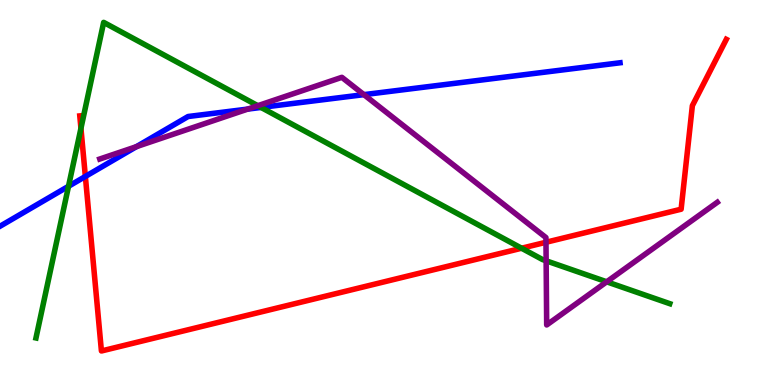[{'lines': ['blue', 'red'], 'intersections': [{'x': 1.1, 'y': 5.42}]}, {'lines': ['green', 'red'], 'intersections': [{'x': 1.04, 'y': 6.67}, {'x': 6.73, 'y': 3.55}]}, {'lines': ['purple', 'red'], 'intersections': [{'x': 7.04, 'y': 3.71}]}, {'lines': ['blue', 'green'], 'intersections': [{'x': 0.884, 'y': 5.16}, {'x': 3.37, 'y': 7.21}]}, {'lines': ['blue', 'purple'], 'intersections': [{'x': 1.76, 'y': 6.19}, {'x': 3.2, 'y': 7.17}, {'x': 4.7, 'y': 7.54}]}, {'lines': ['green', 'purple'], 'intersections': [{'x': 3.33, 'y': 7.25}, {'x': 7.05, 'y': 3.23}, {'x': 7.83, 'y': 2.68}]}]